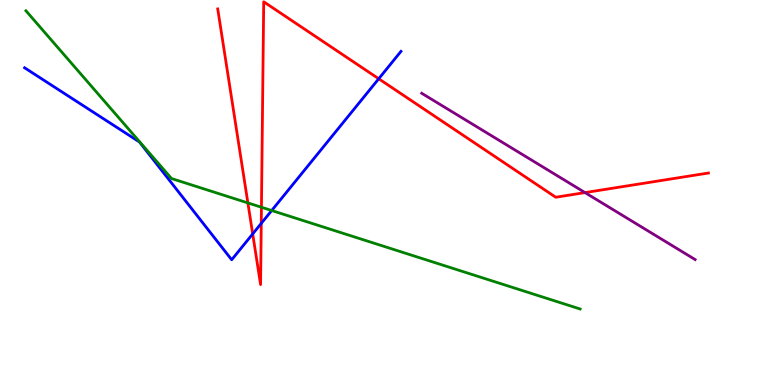[{'lines': ['blue', 'red'], 'intersections': [{'x': 3.26, 'y': 3.92}, {'x': 3.37, 'y': 4.2}, {'x': 4.89, 'y': 7.95}]}, {'lines': ['green', 'red'], 'intersections': [{'x': 3.2, 'y': 4.73}, {'x': 3.37, 'y': 4.62}]}, {'lines': ['purple', 'red'], 'intersections': [{'x': 7.55, 'y': 5.0}]}, {'lines': ['blue', 'green'], 'intersections': [{'x': 3.51, 'y': 4.53}]}, {'lines': ['blue', 'purple'], 'intersections': []}, {'lines': ['green', 'purple'], 'intersections': []}]